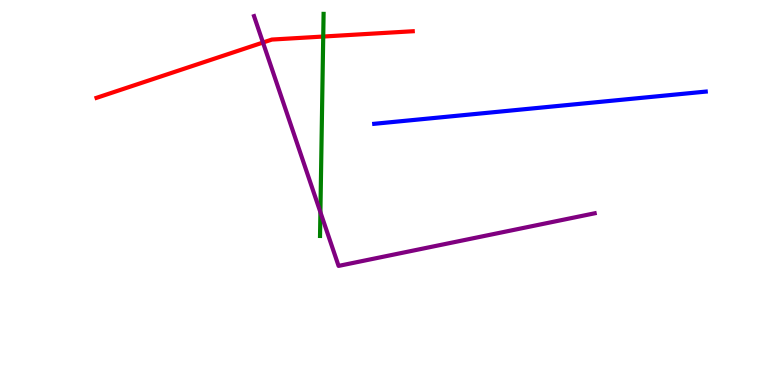[{'lines': ['blue', 'red'], 'intersections': []}, {'lines': ['green', 'red'], 'intersections': [{'x': 4.17, 'y': 9.05}]}, {'lines': ['purple', 'red'], 'intersections': [{'x': 3.39, 'y': 8.9}]}, {'lines': ['blue', 'green'], 'intersections': []}, {'lines': ['blue', 'purple'], 'intersections': []}, {'lines': ['green', 'purple'], 'intersections': [{'x': 4.13, 'y': 4.49}]}]